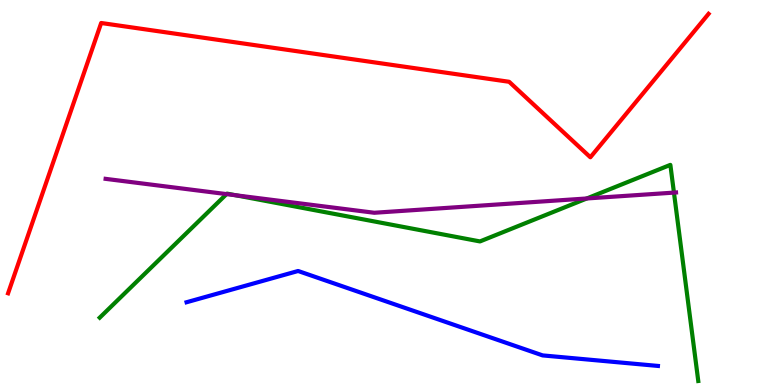[{'lines': ['blue', 'red'], 'intersections': []}, {'lines': ['green', 'red'], 'intersections': []}, {'lines': ['purple', 'red'], 'intersections': []}, {'lines': ['blue', 'green'], 'intersections': []}, {'lines': ['blue', 'purple'], 'intersections': []}, {'lines': ['green', 'purple'], 'intersections': [{'x': 2.92, 'y': 4.96}, {'x': 3.04, 'y': 4.93}, {'x': 7.57, 'y': 4.84}, {'x': 8.7, 'y': 5.0}]}]